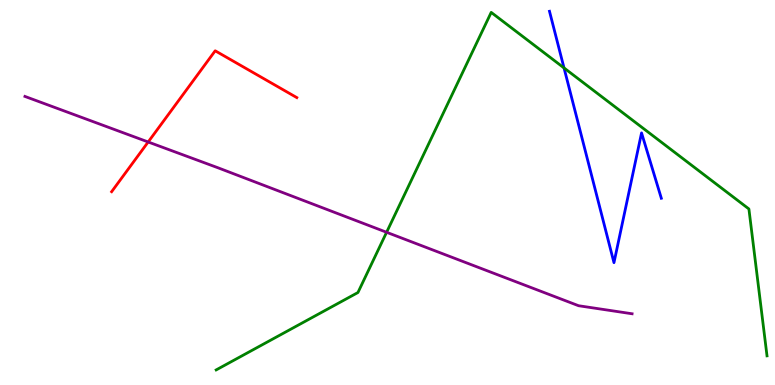[{'lines': ['blue', 'red'], 'intersections': []}, {'lines': ['green', 'red'], 'intersections': []}, {'lines': ['purple', 'red'], 'intersections': [{'x': 1.91, 'y': 6.31}]}, {'lines': ['blue', 'green'], 'intersections': [{'x': 7.28, 'y': 8.24}]}, {'lines': ['blue', 'purple'], 'intersections': []}, {'lines': ['green', 'purple'], 'intersections': [{'x': 4.99, 'y': 3.97}]}]